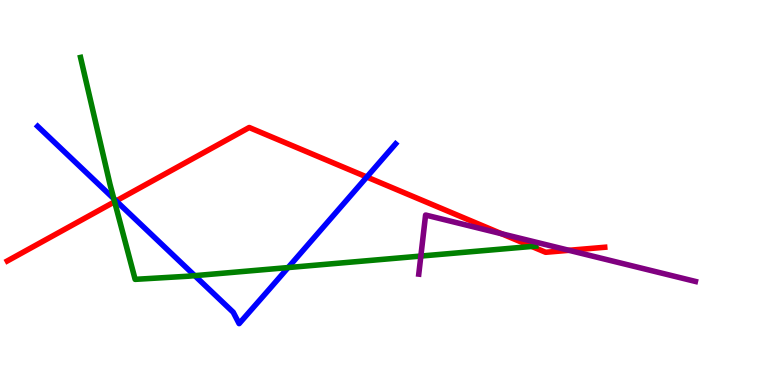[{'lines': ['blue', 'red'], 'intersections': [{'x': 1.5, 'y': 4.78}, {'x': 4.73, 'y': 5.4}]}, {'lines': ['green', 'red'], 'intersections': [{'x': 1.48, 'y': 4.76}, {'x': 6.86, 'y': 3.6}]}, {'lines': ['purple', 'red'], 'intersections': [{'x': 6.47, 'y': 3.93}, {'x': 7.34, 'y': 3.5}]}, {'lines': ['blue', 'green'], 'intersections': [{'x': 1.47, 'y': 4.84}, {'x': 2.51, 'y': 2.84}, {'x': 3.72, 'y': 3.05}]}, {'lines': ['blue', 'purple'], 'intersections': []}, {'lines': ['green', 'purple'], 'intersections': [{'x': 5.43, 'y': 3.35}]}]